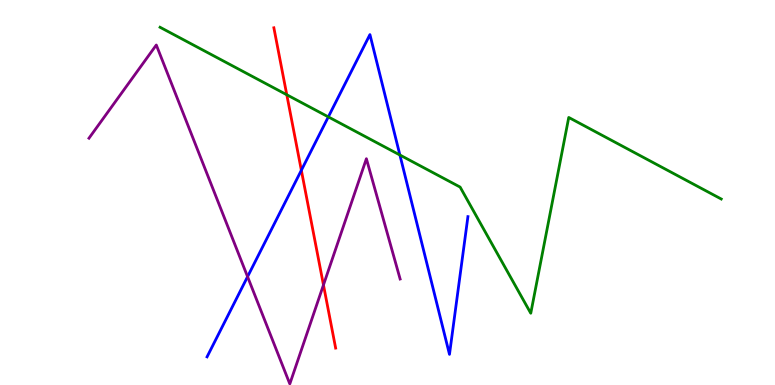[{'lines': ['blue', 'red'], 'intersections': [{'x': 3.89, 'y': 5.58}]}, {'lines': ['green', 'red'], 'intersections': [{'x': 3.7, 'y': 7.54}]}, {'lines': ['purple', 'red'], 'intersections': [{'x': 4.17, 'y': 2.6}]}, {'lines': ['blue', 'green'], 'intersections': [{'x': 4.24, 'y': 6.96}, {'x': 5.16, 'y': 5.97}]}, {'lines': ['blue', 'purple'], 'intersections': [{'x': 3.19, 'y': 2.81}]}, {'lines': ['green', 'purple'], 'intersections': []}]